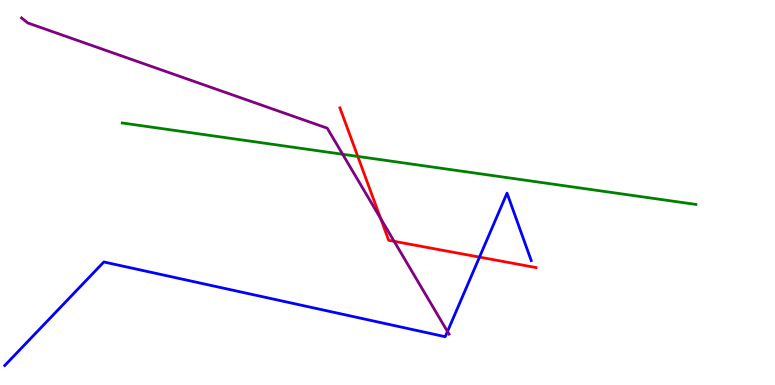[{'lines': ['blue', 'red'], 'intersections': [{'x': 6.19, 'y': 3.32}]}, {'lines': ['green', 'red'], 'intersections': [{'x': 4.62, 'y': 5.94}]}, {'lines': ['purple', 'red'], 'intersections': [{'x': 4.91, 'y': 4.32}, {'x': 5.09, 'y': 3.73}]}, {'lines': ['blue', 'green'], 'intersections': []}, {'lines': ['blue', 'purple'], 'intersections': [{'x': 5.77, 'y': 1.39}]}, {'lines': ['green', 'purple'], 'intersections': [{'x': 4.42, 'y': 5.99}]}]